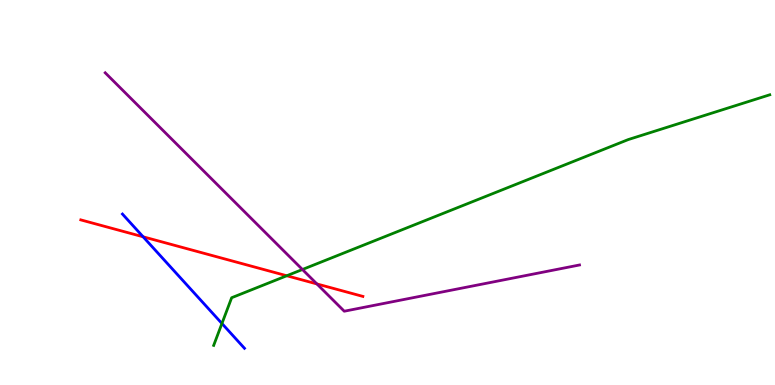[{'lines': ['blue', 'red'], 'intersections': [{'x': 1.85, 'y': 3.85}]}, {'lines': ['green', 'red'], 'intersections': [{'x': 3.7, 'y': 2.84}]}, {'lines': ['purple', 'red'], 'intersections': [{'x': 4.09, 'y': 2.63}]}, {'lines': ['blue', 'green'], 'intersections': [{'x': 2.86, 'y': 1.6}]}, {'lines': ['blue', 'purple'], 'intersections': []}, {'lines': ['green', 'purple'], 'intersections': [{'x': 3.9, 'y': 3.0}]}]